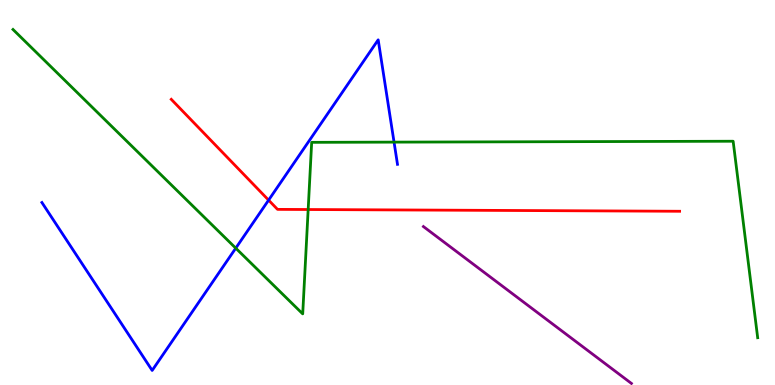[{'lines': ['blue', 'red'], 'intersections': [{'x': 3.47, 'y': 4.8}]}, {'lines': ['green', 'red'], 'intersections': [{'x': 3.98, 'y': 4.56}]}, {'lines': ['purple', 'red'], 'intersections': []}, {'lines': ['blue', 'green'], 'intersections': [{'x': 3.04, 'y': 3.55}, {'x': 5.08, 'y': 6.31}]}, {'lines': ['blue', 'purple'], 'intersections': []}, {'lines': ['green', 'purple'], 'intersections': []}]